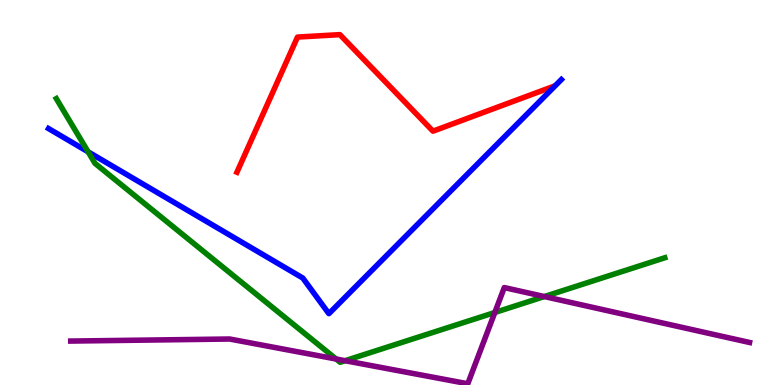[{'lines': ['blue', 'red'], 'intersections': []}, {'lines': ['green', 'red'], 'intersections': []}, {'lines': ['purple', 'red'], 'intersections': []}, {'lines': ['blue', 'green'], 'intersections': [{'x': 1.14, 'y': 6.06}]}, {'lines': ['blue', 'purple'], 'intersections': []}, {'lines': ['green', 'purple'], 'intersections': [{'x': 4.34, 'y': 0.675}, {'x': 4.45, 'y': 0.631}, {'x': 6.38, 'y': 1.88}, {'x': 7.02, 'y': 2.3}]}]